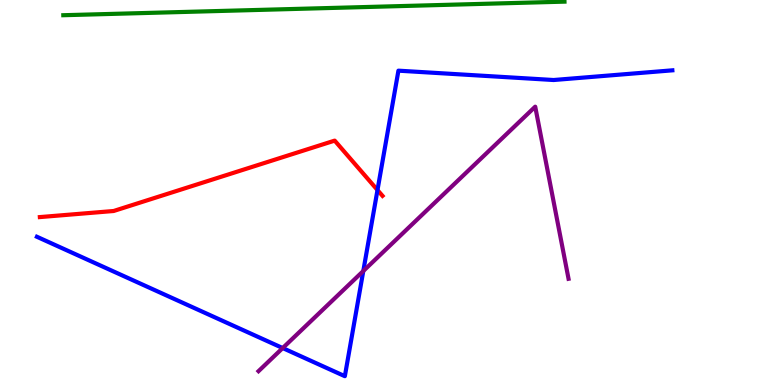[{'lines': ['blue', 'red'], 'intersections': [{'x': 4.87, 'y': 5.06}]}, {'lines': ['green', 'red'], 'intersections': []}, {'lines': ['purple', 'red'], 'intersections': []}, {'lines': ['blue', 'green'], 'intersections': []}, {'lines': ['blue', 'purple'], 'intersections': [{'x': 3.65, 'y': 0.96}, {'x': 4.69, 'y': 2.96}]}, {'lines': ['green', 'purple'], 'intersections': []}]